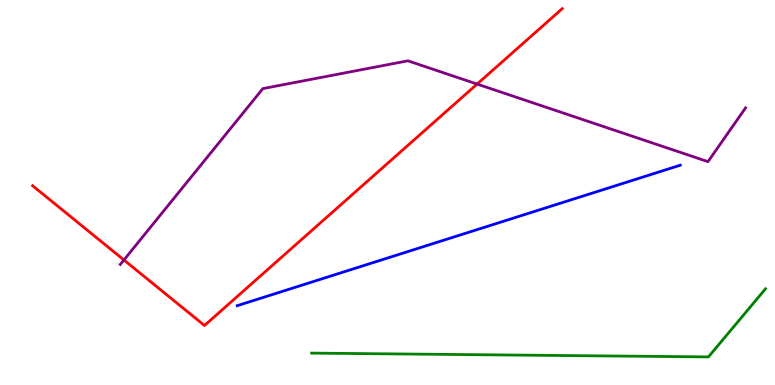[{'lines': ['blue', 'red'], 'intersections': []}, {'lines': ['green', 'red'], 'intersections': []}, {'lines': ['purple', 'red'], 'intersections': [{'x': 1.6, 'y': 3.25}, {'x': 6.16, 'y': 7.82}]}, {'lines': ['blue', 'green'], 'intersections': []}, {'lines': ['blue', 'purple'], 'intersections': []}, {'lines': ['green', 'purple'], 'intersections': []}]